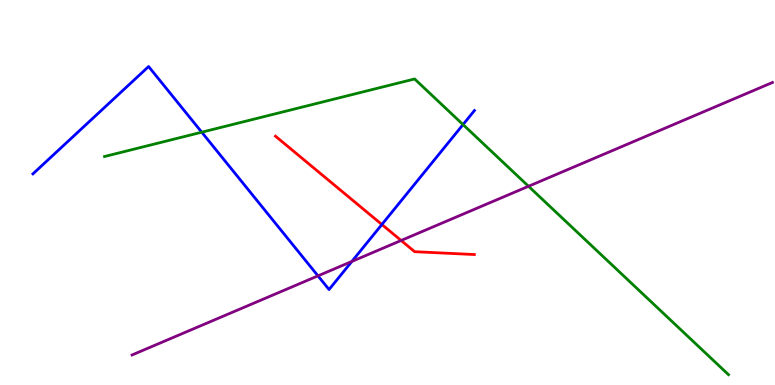[{'lines': ['blue', 'red'], 'intersections': [{'x': 4.93, 'y': 4.17}]}, {'lines': ['green', 'red'], 'intersections': []}, {'lines': ['purple', 'red'], 'intersections': [{'x': 5.18, 'y': 3.75}]}, {'lines': ['blue', 'green'], 'intersections': [{'x': 2.6, 'y': 6.57}, {'x': 5.97, 'y': 6.76}]}, {'lines': ['blue', 'purple'], 'intersections': [{'x': 4.1, 'y': 2.83}, {'x': 4.54, 'y': 3.21}]}, {'lines': ['green', 'purple'], 'intersections': [{'x': 6.82, 'y': 5.16}]}]